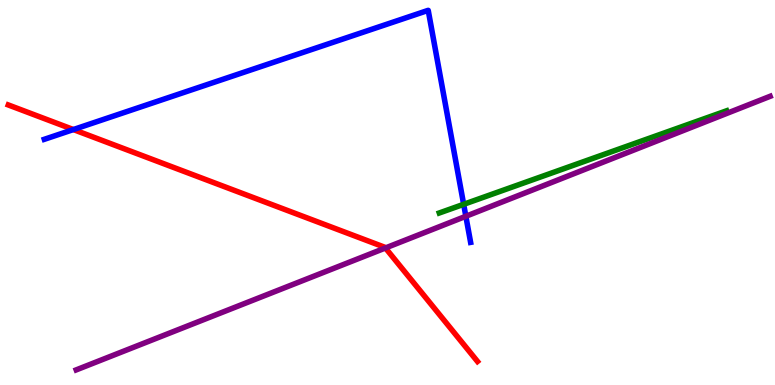[{'lines': ['blue', 'red'], 'intersections': [{'x': 0.947, 'y': 6.63}]}, {'lines': ['green', 'red'], 'intersections': []}, {'lines': ['purple', 'red'], 'intersections': [{'x': 4.97, 'y': 3.56}]}, {'lines': ['blue', 'green'], 'intersections': [{'x': 5.98, 'y': 4.69}]}, {'lines': ['blue', 'purple'], 'intersections': [{'x': 6.01, 'y': 4.38}]}, {'lines': ['green', 'purple'], 'intersections': []}]